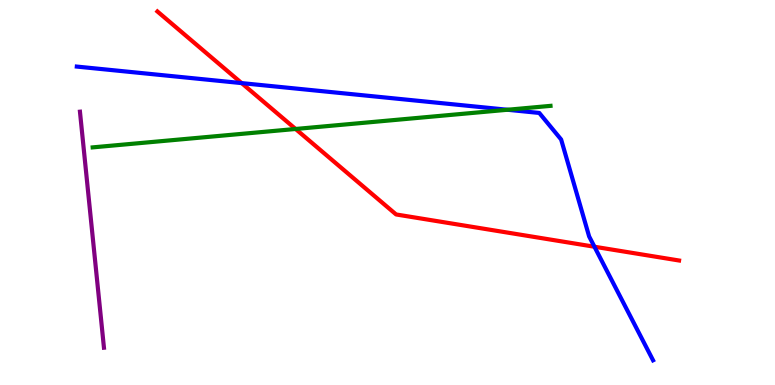[{'lines': ['blue', 'red'], 'intersections': [{'x': 3.12, 'y': 7.84}, {'x': 7.67, 'y': 3.59}]}, {'lines': ['green', 'red'], 'intersections': [{'x': 3.81, 'y': 6.65}]}, {'lines': ['purple', 'red'], 'intersections': []}, {'lines': ['blue', 'green'], 'intersections': [{'x': 6.55, 'y': 7.15}]}, {'lines': ['blue', 'purple'], 'intersections': []}, {'lines': ['green', 'purple'], 'intersections': []}]